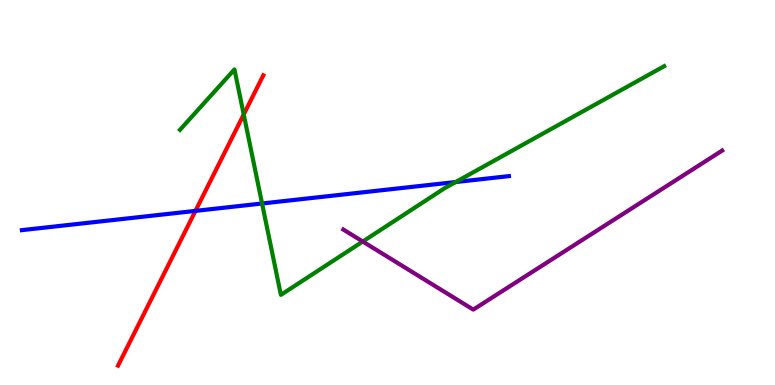[{'lines': ['blue', 'red'], 'intersections': [{'x': 2.52, 'y': 4.52}]}, {'lines': ['green', 'red'], 'intersections': [{'x': 3.14, 'y': 7.03}]}, {'lines': ['purple', 'red'], 'intersections': []}, {'lines': ['blue', 'green'], 'intersections': [{'x': 3.38, 'y': 4.71}, {'x': 5.88, 'y': 5.27}]}, {'lines': ['blue', 'purple'], 'intersections': []}, {'lines': ['green', 'purple'], 'intersections': [{'x': 4.68, 'y': 3.73}]}]